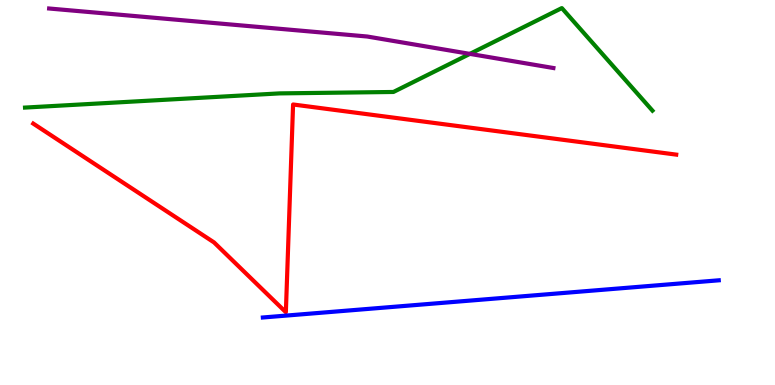[{'lines': ['blue', 'red'], 'intersections': []}, {'lines': ['green', 'red'], 'intersections': []}, {'lines': ['purple', 'red'], 'intersections': []}, {'lines': ['blue', 'green'], 'intersections': []}, {'lines': ['blue', 'purple'], 'intersections': []}, {'lines': ['green', 'purple'], 'intersections': [{'x': 6.06, 'y': 8.6}]}]